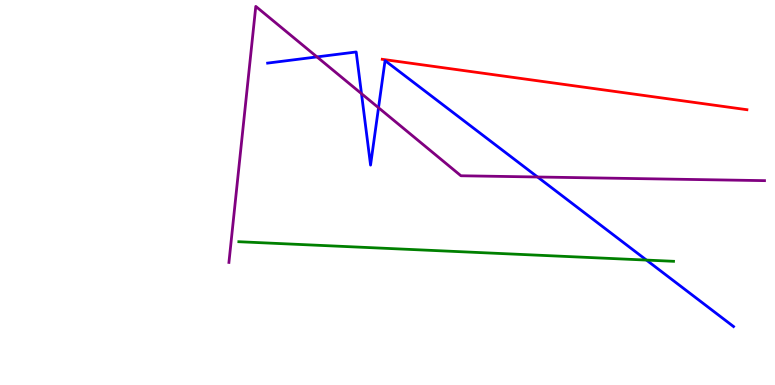[{'lines': ['blue', 'red'], 'intersections': []}, {'lines': ['green', 'red'], 'intersections': []}, {'lines': ['purple', 'red'], 'intersections': []}, {'lines': ['blue', 'green'], 'intersections': [{'x': 8.34, 'y': 3.24}]}, {'lines': ['blue', 'purple'], 'intersections': [{'x': 4.09, 'y': 8.52}, {'x': 4.66, 'y': 7.57}, {'x': 4.88, 'y': 7.2}, {'x': 6.94, 'y': 5.4}]}, {'lines': ['green', 'purple'], 'intersections': []}]